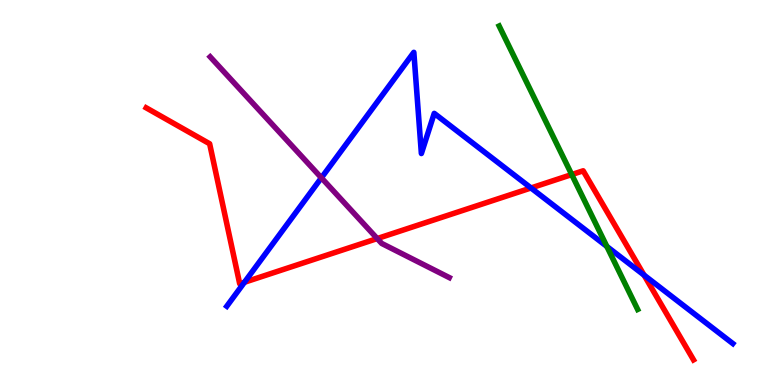[{'lines': ['blue', 'red'], 'intersections': [{'x': 3.15, 'y': 2.67}, {'x': 6.85, 'y': 5.12}, {'x': 8.31, 'y': 2.85}]}, {'lines': ['green', 'red'], 'intersections': [{'x': 7.38, 'y': 5.47}]}, {'lines': ['purple', 'red'], 'intersections': [{'x': 4.87, 'y': 3.8}]}, {'lines': ['blue', 'green'], 'intersections': [{'x': 7.83, 'y': 3.6}]}, {'lines': ['blue', 'purple'], 'intersections': [{'x': 4.15, 'y': 5.38}]}, {'lines': ['green', 'purple'], 'intersections': []}]